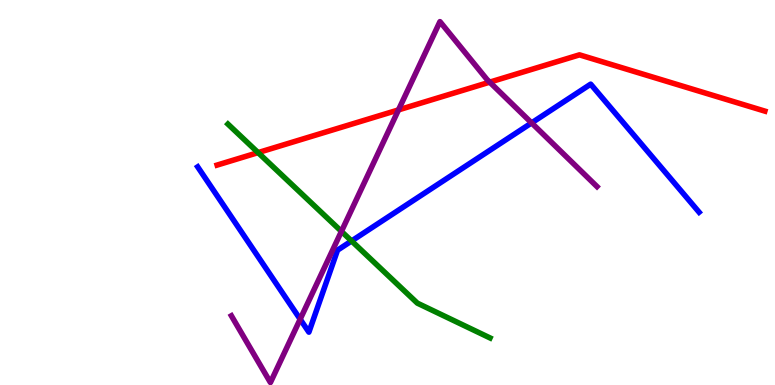[{'lines': ['blue', 'red'], 'intersections': []}, {'lines': ['green', 'red'], 'intersections': [{'x': 3.33, 'y': 6.04}]}, {'lines': ['purple', 'red'], 'intersections': [{'x': 5.14, 'y': 7.15}, {'x': 6.32, 'y': 7.87}]}, {'lines': ['blue', 'green'], 'intersections': [{'x': 4.54, 'y': 3.74}]}, {'lines': ['blue', 'purple'], 'intersections': [{'x': 3.87, 'y': 1.71}, {'x': 6.86, 'y': 6.81}]}, {'lines': ['green', 'purple'], 'intersections': [{'x': 4.41, 'y': 3.99}]}]